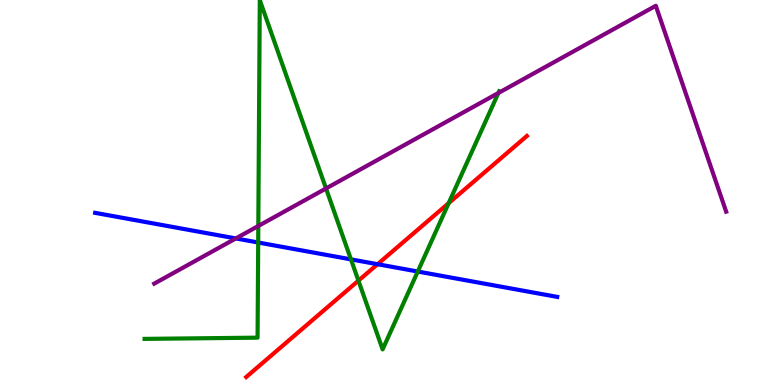[{'lines': ['blue', 'red'], 'intersections': [{'x': 4.87, 'y': 3.14}]}, {'lines': ['green', 'red'], 'intersections': [{'x': 4.62, 'y': 2.71}, {'x': 5.79, 'y': 4.72}]}, {'lines': ['purple', 'red'], 'intersections': []}, {'lines': ['blue', 'green'], 'intersections': [{'x': 3.33, 'y': 3.7}, {'x': 4.53, 'y': 3.26}, {'x': 5.39, 'y': 2.95}]}, {'lines': ['blue', 'purple'], 'intersections': [{'x': 3.04, 'y': 3.81}]}, {'lines': ['green', 'purple'], 'intersections': [{'x': 3.33, 'y': 4.13}, {'x': 4.21, 'y': 5.1}, {'x': 6.43, 'y': 7.58}]}]